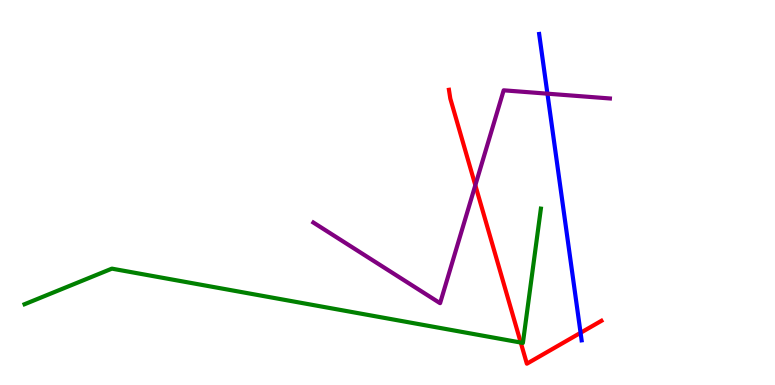[{'lines': ['blue', 'red'], 'intersections': [{'x': 7.49, 'y': 1.36}]}, {'lines': ['green', 'red'], 'intersections': [{'x': 6.72, 'y': 1.1}]}, {'lines': ['purple', 'red'], 'intersections': [{'x': 6.13, 'y': 5.19}]}, {'lines': ['blue', 'green'], 'intersections': []}, {'lines': ['blue', 'purple'], 'intersections': [{'x': 7.06, 'y': 7.57}]}, {'lines': ['green', 'purple'], 'intersections': []}]